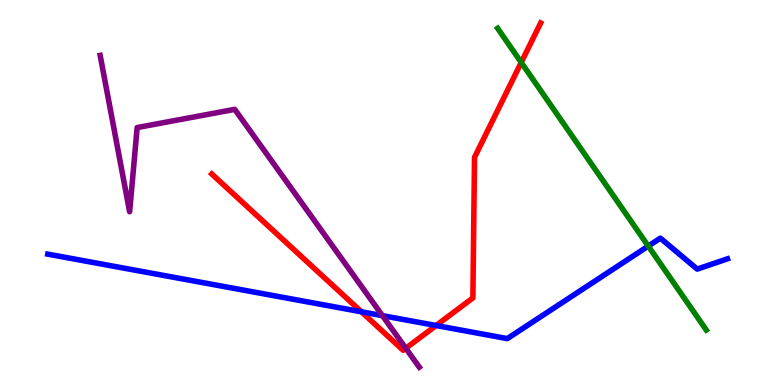[{'lines': ['blue', 'red'], 'intersections': [{'x': 4.66, 'y': 1.9}, {'x': 5.63, 'y': 1.54}]}, {'lines': ['green', 'red'], 'intersections': [{'x': 6.73, 'y': 8.38}]}, {'lines': ['purple', 'red'], 'intersections': [{'x': 5.24, 'y': 0.954}]}, {'lines': ['blue', 'green'], 'intersections': [{'x': 8.36, 'y': 3.61}]}, {'lines': ['blue', 'purple'], 'intersections': [{'x': 4.93, 'y': 1.8}]}, {'lines': ['green', 'purple'], 'intersections': []}]